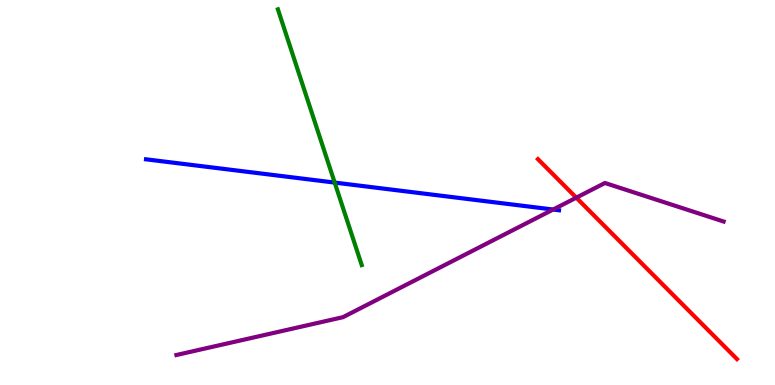[{'lines': ['blue', 'red'], 'intersections': []}, {'lines': ['green', 'red'], 'intersections': []}, {'lines': ['purple', 'red'], 'intersections': [{'x': 7.44, 'y': 4.87}]}, {'lines': ['blue', 'green'], 'intersections': [{'x': 4.32, 'y': 5.26}]}, {'lines': ['blue', 'purple'], 'intersections': [{'x': 7.14, 'y': 4.56}]}, {'lines': ['green', 'purple'], 'intersections': []}]